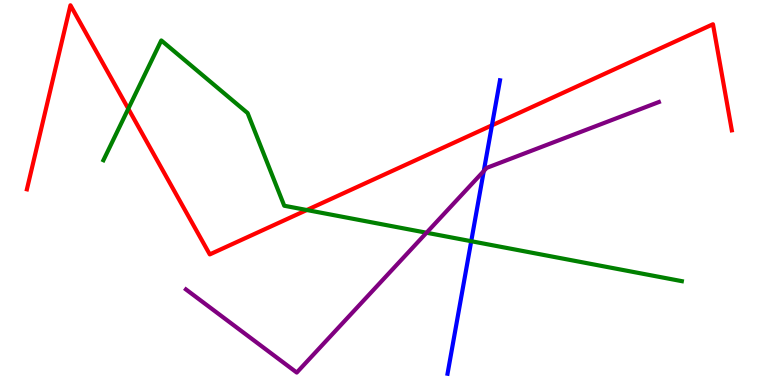[{'lines': ['blue', 'red'], 'intersections': [{'x': 6.35, 'y': 6.74}]}, {'lines': ['green', 'red'], 'intersections': [{'x': 1.66, 'y': 7.18}, {'x': 3.96, 'y': 4.54}]}, {'lines': ['purple', 'red'], 'intersections': []}, {'lines': ['blue', 'green'], 'intersections': [{'x': 6.08, 'y': 3.73}]}, {'lines': ['blue', 'purple'], 'intersections': [{'x': 6.24, 'y': 5.56}]}, {'lines': ['green', 'purple'], 'intersections': [{'x': 5.5, 'y': 3.95}]}]